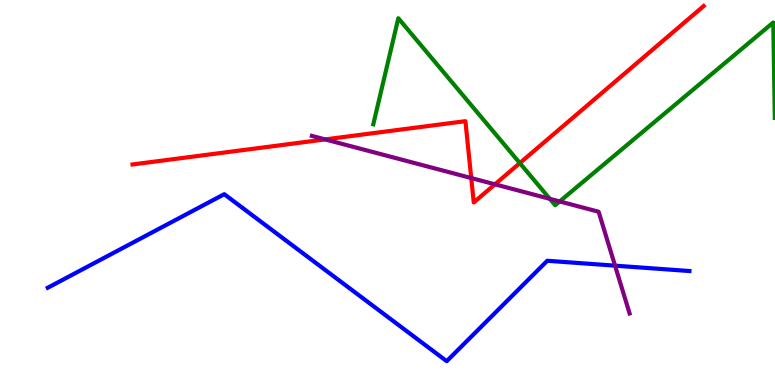[{'lines': ['blue', 'red'], 'intersections': []}, {'lines': ['green', 'red'], 'intersections': [{'x': 6.71, 'y': 5.76}]}, {'lines': ['purple', 'red'], 'intersections': [{'x': 4.2, 'y': 6.38}, {'x': 6.08, 'y': 5.38}, {'x': 6.39, 'y': 5.21}]}, {'lines': ['blue', 'green'], 'intersections': []}, {'lines': ['blue', 'purple'], 'intersections': [{'x': 7.94, 'y': 3.1}]}, {'lines': ['green', 'purple'], 'intersections': [{'x': 7.09, 'y': 4.84}, {'x': 7.22, 'y': 4.77}]}]